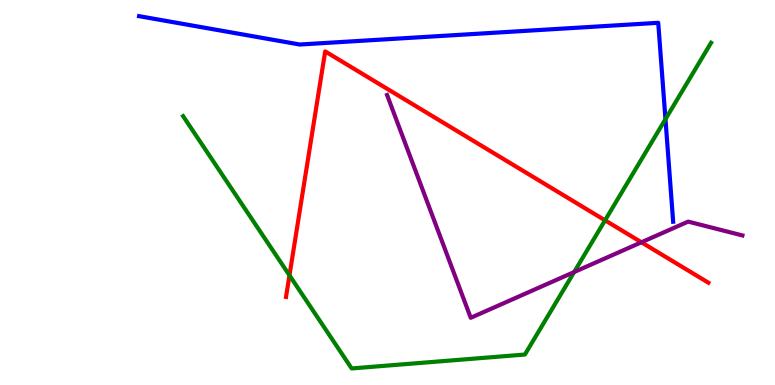[{'lines': ['blue', 'red'], 'intersections': []}, {'lines': ['green', 'red'], 'intersections': [{'x': 3.74, 'y': 2.85}, {'x': 7.81, 'y': 4.28}]}, {'lines': ['purple', 'red'], 'intersections': [{'x': 8.28, 'y': 3.71}]}, {'lines': ['blue', 'green'], 'intersections': [{'x': 8.59, 'y': 6.9}]}, {'lines': ['blue', 'purple'], 'intersections': []}, {'lines': ['green', 'purple'], 'intersections': [{'x': 7.41, 'y': 2.93}]}]